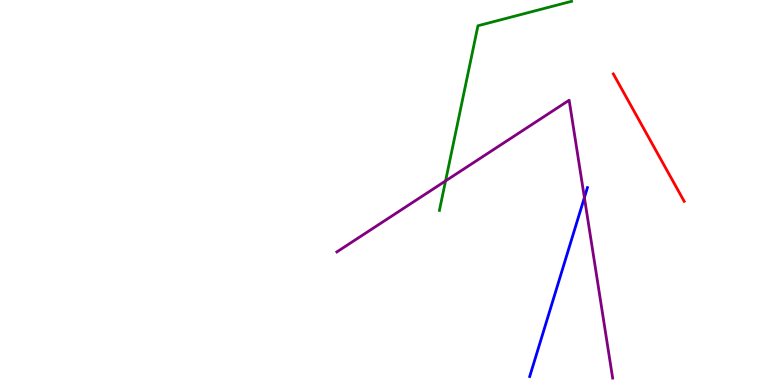[{'lines': ['blue', 'red'], 'intersections': []}, {'lines': ['green', 'red'], 'intersections': []}, {'lines': ['purple', 'red'], 'intersections': []}, {'lines': ['blue', 'green'], 'intersections': []}, {'lines': ['blue', 'purple'], 'intersections': [{'x': 7.54, 'y': 4.87}]}, {'lines': ['green', 'purple'], 'intersections': [{'x': 5.75, 'y': 5.3}]}]